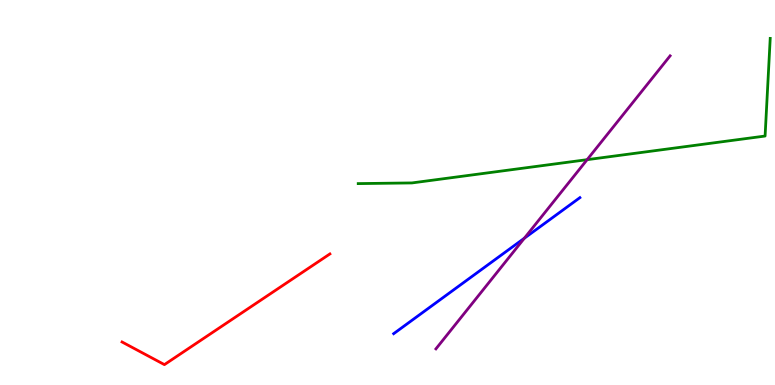[{'lines': ['blue', 'red'], 'intersections': []}, {'lines': ['green', 'red'], 'intersections': []}, {'lines': ['purple', 'red'], 'intersections': []}, {'lines': ['blue', 'green'], 'intersections': []}, {'lines': ['blue', 'purple'], 'intersections': [{'x': 6.77, 'y': 3.81}]}, {'lines': ['green', 'purple'], 'intersections': [{'x': 7.58, 'y': 5.85}]}]